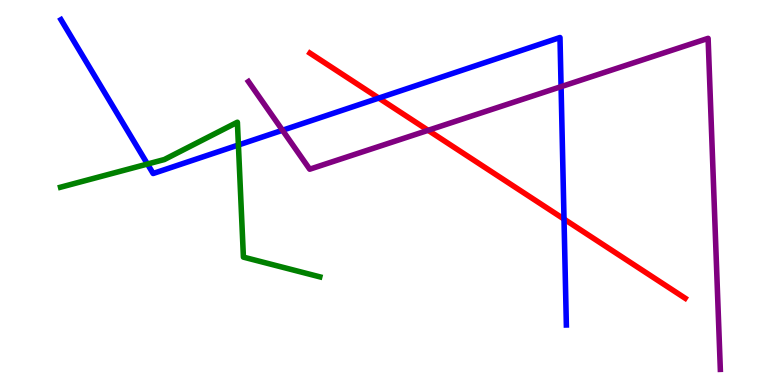[{'lines': ['blue', 'red'], 'intersections': [{'x': 4.89, 'y': 7.45}, {'x': 7.28, 'y': 4.31}]}, {'lines': ['green', 'red'], 'intersections': []}, {'lines': ['purple', 'red'], 'intersections': [{'x': 5.52, 'y': 6.62}]}, {'lines': ['blue', 'green'], 'intersections': [{'x': 1.9, 'y': 5.74}, {'x': 3.08, 'y': 6.23}]}, {'lines': ['blue', 'purple'], 'intersections': [{'x': 3.65, 'y': 6.62}, {'x': 7.24, 'y': 7.75}]}, {'lines': ['green', 'purple'], 'intersections': []}]